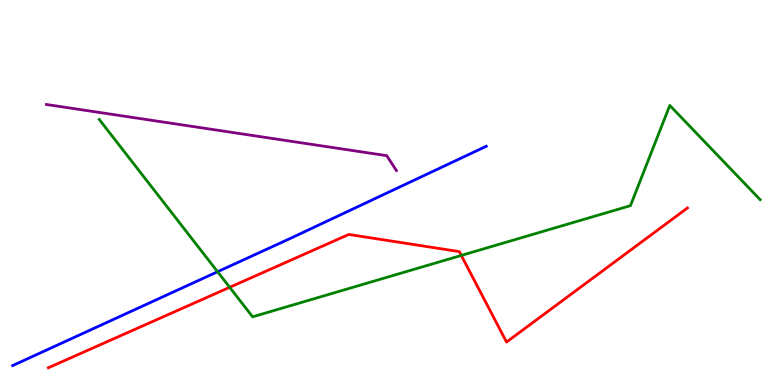[{'lines': ['blue', 'red'], 'intersections': []}, {'lines': ['green', 'red'], 'intersections': [{'x': 2.96, 'y': 2.54}, {'x': 5.95, 'y': 3.37}]}, {'lines': ['purple', 'red'], 'intersections': []}, {'lines': ['blue', 'green'], 'intersections': [{'x': 2.81, 'y': 2.94}]}, {'lines': ['blue', 'purple'], 'intersections': []}, {'lines': ['green', 'purple'], 'intersections': []}]